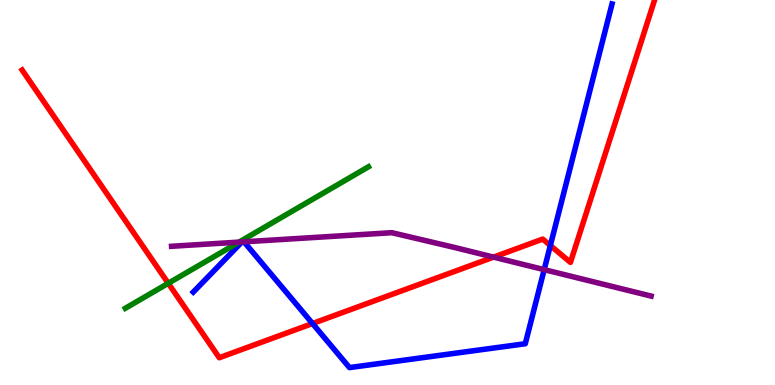[{'lines': ['blue', 'red'], 'intersections': [{'x': 4.03, 'y': 1.6}, {'x': 7.1, 'y': 3.62}]}, {'lines': ['green', 'red'], 'intersections': [{'x': 2.17, 'y': 2.64}]}, {'lines': ['purple', 'red'], 'intersections': [{'x': 6.37, 'y': 3.32}]}, {'lines': ['blue', 'green'], 'intersections': []}, {'lines': ['blue', 'purple'], 'intersections': [{'x': 3.12, 'y': 3.72}, {'x': 3.15, 'y': 3.72}, {'x': 7.02, 'y': 3.0}]}, {'lines': ['green', 'purple'], 'intersections': [{'x': 3.08, 'y': 3.71}]}]